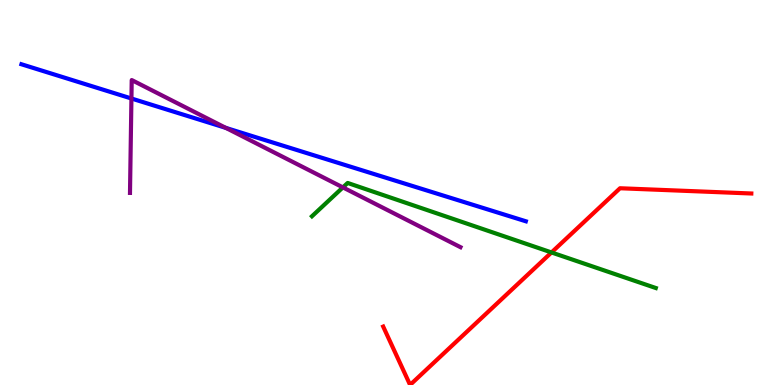[{'lines': ['blue', 'red'], 'intersections': []}, {'lines': ['green', 'red'], 'intersections': [{'x': 7.12, 'y': 3.44}]}, {'lines': ['purple', 'red'], 'intersections': []}, {'lines': ['blue', 'green'], 'intersections': []}, {'lines': ['blue', 'purple'], 'intersections': [{'x': 1.7, 'y': 7.44}, {'x': 2.91, 'y': 6.68}]}, {'lines': ['green', 'purple'], 'intersections': [{'x': 4.42, 'y': 5.13}]}]